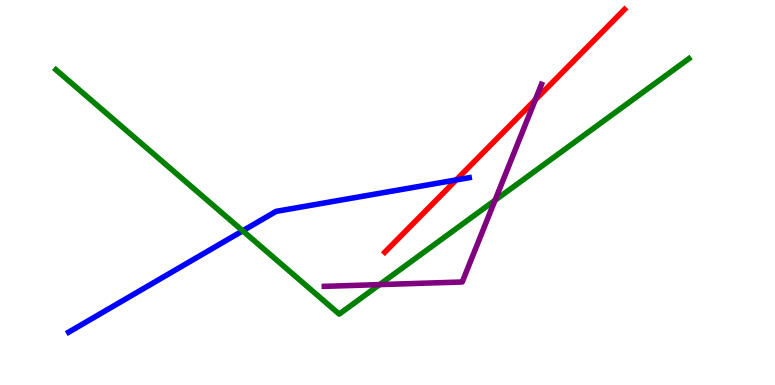[{'lines': ['blue', 'red'], 'intersections': [{'x': 5.89, 'y': 5.33}]}, {'lines': ['green', 'red'], 'intersections': []}, {'lines': ['purple', 'red'], 'intersections': [{'x': 6.91, 'y': 7.41}]}, {'lines': ['blue', 'green'], 'intersections': [{'x': 3.13, 'y': 4.0}]}, {'lines': ['blue', 'purple'], 'intersections': []}, {'lines': ['green', 'purple'], 'intersections': [{'x': 4.9, 'y': 2.61}, {'x': 6.39, 'y': 4.8}]}]